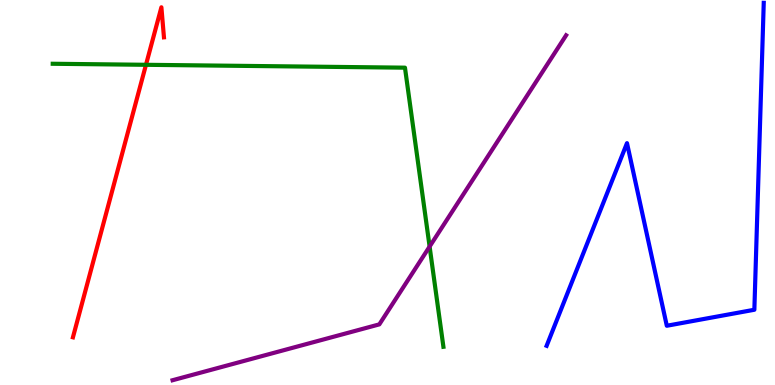[{'lines': ['blue', 'red'], 'intersections': []}, {'lines': ['green', 'red'], 'intersections': [{'x': 1.88, 'y': 8.32}]}, {'lines': ['purple', 'red'], 'intersections': []}, {'lines': ['blue', 'green'], 'intersections': []}, {'lines': ['blue', 'purple'], 'intersections': []}, {'lines': ['green', 'purple'], 'intersections': [{'x': 5.54, 'y': 3.6}]}]